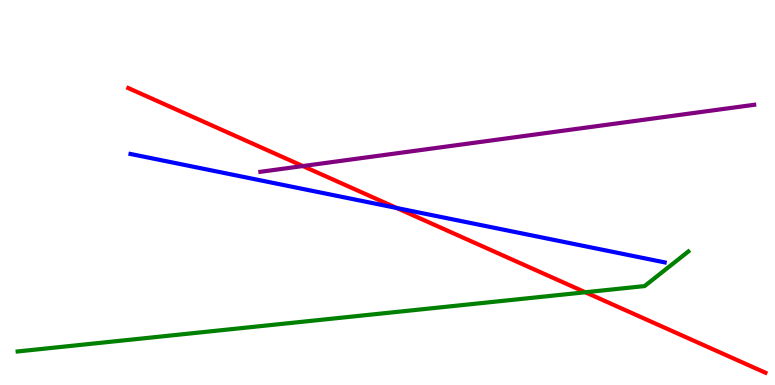[{'lines': ['blue', 'red'], 'intersections': [{'x': 5.12, 'y': 4.6}]}, {'lines': ['green', 'red'], 'intersections': [{'x': 7.55, 'y': 2.41}]}, {'lines': ['purple', 'red'], 'intersections': [{'x': 3.91, 'y': 5.69}]}, {'lines': ['blue', 'green'], 'intersections': []}, {'lines': ['blue', 'purple'], 'intersections': []}, {'lines': ['green', 'purple'], 'intersections': []}]